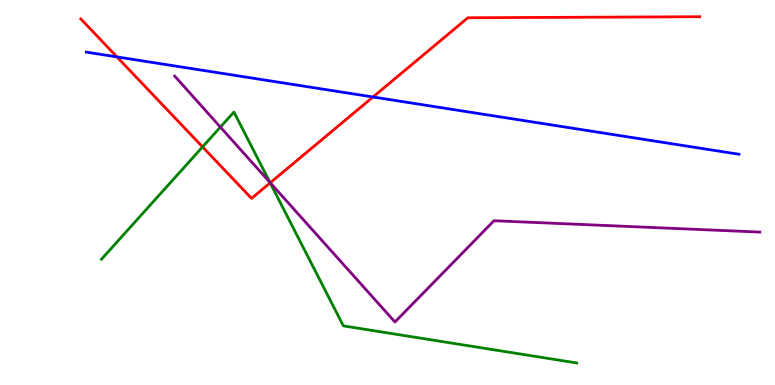[{'lines': ['blue', 'red'], 'intersections': [{'x': 1.51, 'y': 8.52}, {'x': 4.81, 'y': 7.48}]}, {'lines': ['green', 'red'], 'intersections': [{'x': 2.61, 'y': 6.18}, {'x': 3.49, 'y': 5.25}]}, {'lines': ['purple', 'red'], 'intersections': [{'x': 3.49, 'y': 5.25}]}, {'lines': ['blue', 'green'], 'intersections': []}, {'lines': ['blue', 'purple'], 'intersections': []}, {'lines': ['green', 'purple'], 'intersections': [{'x': 2.84, 'y': 6.7}, {'x': 3.48, 'y': 5.26}]}]